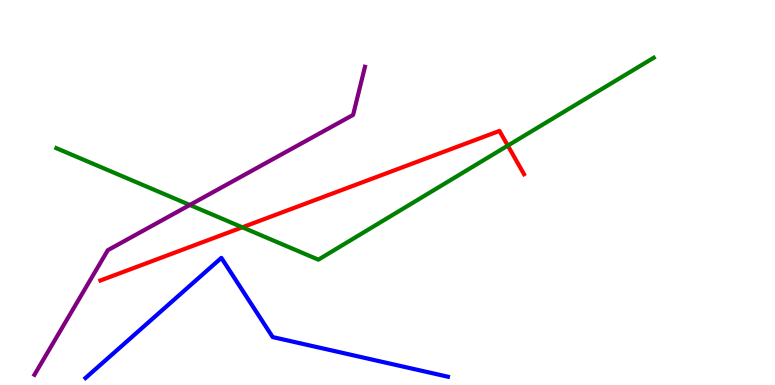[{'lines': ['blue', 'red'], 'intersections': []}, {'lines': ['green', 'red'], 'intersections': [{'x': 3.13, 'y': 4.1}, {'x': 6.55, 'y': 6.22}]}, {'lines': ['purple', 'red'], 'intersections': []}, {'lines': ['blue', 'green'], 'intersections': []}, {'lines': ['blue', 'purple'], 'intersections': []}, {'lines': ['green', 'purple'], 'intersections': [{'x': 2.45, 'y': 4.68}]}]